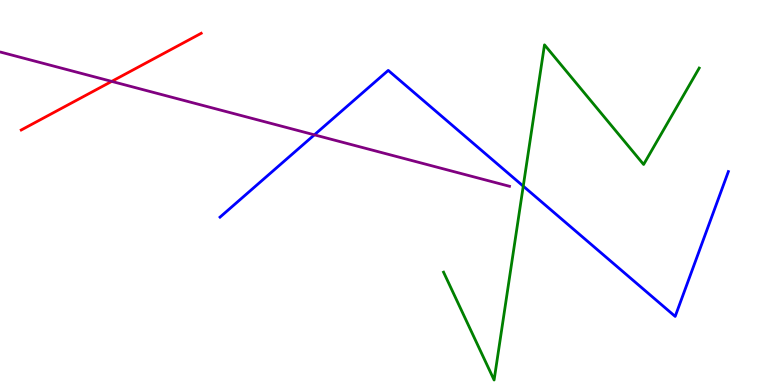[{'lines': ['blue', 'red'], 'intersections': []}, {'lines': ['green', 'red'], 'intersections': []}, {'lines': ['purple', 'red'], 'intersections': [{'x': 1.44, 'y': 7.89}]}, {'lines': ['blue', 'green'], 'intersections': [{'x': 6.75, 'y': 5.16}]}, {'lines': ['blue', 'purple'], 'intersections': [{'x': 4.06, 'y': 6.5}]}, {'lines': ['green', 'purple'], 'intersections': []}]